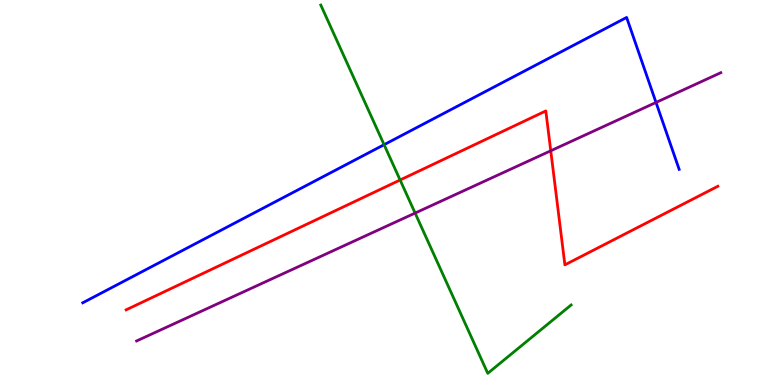[{'lines': ['blue', 'red'], 'intersections': []}, {'lines': ['green', 'red'], 'intersections': [{'x': 5.16, 'y': 5.32}]}, {'lines': ['purple', 'red'], 'intersections': [{'x': 7.11, 'y': 6.08}]}, {'lines': ['blue', 'green'], 'intersections': [{'x': 4.96, 'y': 6.24}]}, {'lines': ['blue', 'purple'], 'intersections': [{'x': 8.46, 'y': 7.34}]}, {'lines': ['green', 'purple'], 'intersections': [{'x': 5.36, 'y': 4.47}]}]